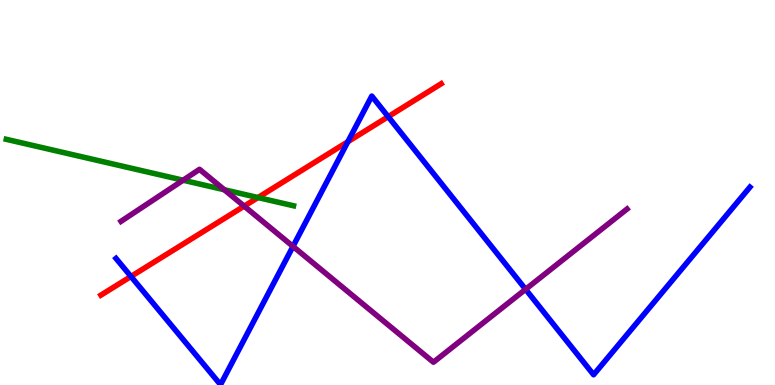[{'lines': ['blue', 'red'], 'intersections': [{'x': 1.69, 'y': 2.82}, {'x': 4.49, 'y': 6.32}, {'x': 5.01, 'y': 6.97}]}, {'lines': ['green', 'red'], 'intersections': [{'x': 3.33, 'y': 4.87}]}, {'lines': ['purple', 'red'], 'intersections': [{'x': 3.15, 'y': 4.65}]}, {'lines': ['blue', 'green'], 'intersections': []}, {'lines': ['blue', 'purple'], 'intersections': [{'x': 3.78, 'y': 3.6}, {'x': 6.78, 'y': 2.49}]}, {'lines': ['green', 'purple'], 'intersections': [{'x': 2.36, 'y': 5.32}, {'x': 2.89, 'y': 5.07}]}]